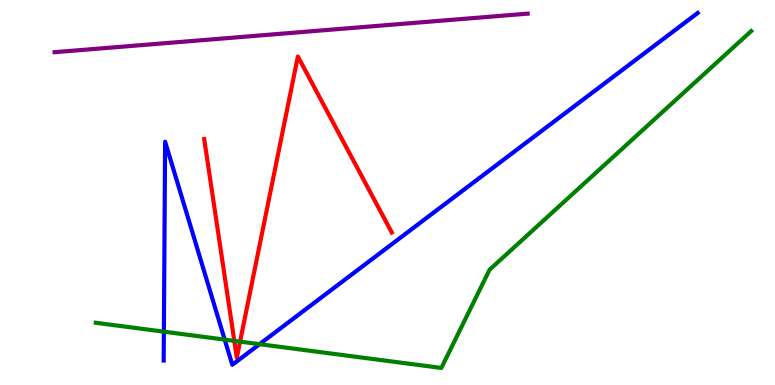[{'lines': ['blue', 'red'], 'intersections': []}, {'lines': ['green', 'red'], 'intersections': [{'x': 3.02, 'y': 1.15}, {'x': 3.1, 'y': 1.13}]}, {'lines': ['purple', 'red'], 'intersections': []}, {'lines': ['blue', 'green'], 'intersections': [{'x': 2.11, 'y': 1.39}, {'x': 2.9, 'y': 1.18}, {'x': 3.35, 'y': 1.06}]}, {'lines': ['blue', 'purple'], 'intersections': []}, {'lines': ['green', 'purple'], 'intersections': []}]